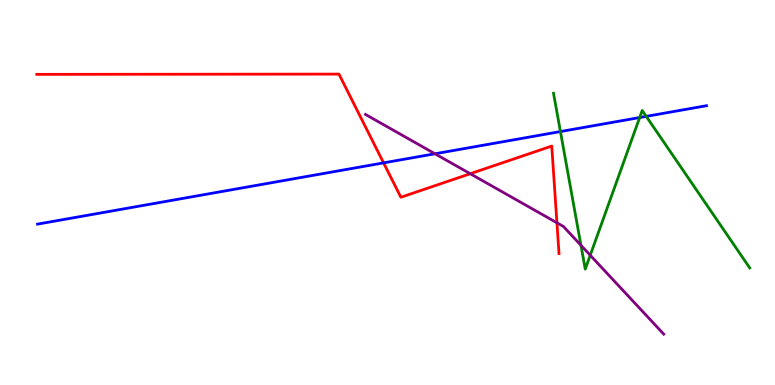[{'lines': ['blue', 'red'], 'intersections': [{'x': 4.95, 'y': 5.77}]}, {'lines': ['green', 'red'], 'intersections': []}, {'lines': ['purple', 'red'], 'intersections': [{'x': 6.07, 'y': 5.49}, {'x': 7.19, 'y': 4.21}]}, {'lines': ['blue', 'green'], 'intersections': [{'x': 7.23, 'y': 6.58}, {'x': 8.25, 'y': 6.95}, {'x': 8.34, 'y': 6.98}]}, {'lines': ['blue', 'purple'], 'intersections': [{'x': 5.61, 'y': 6.01}]}, {'lines': ['green', 'purple'], 'intersections': [{'x': 7.5, 'y': 3.63}, {'x': 7.62, 'y': 3.37}]}]